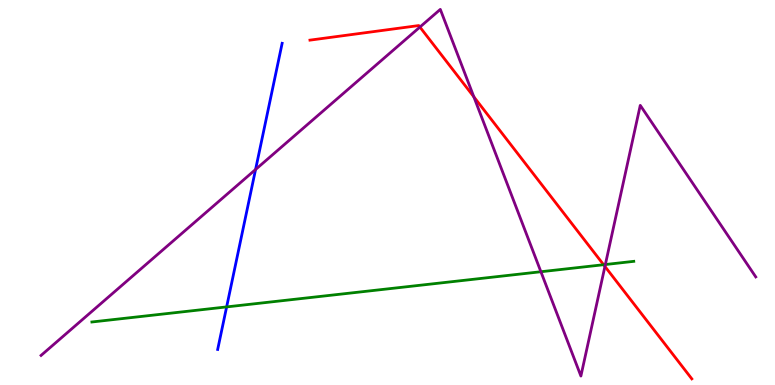[{'lines': ['blue', 'red'], 'intersections': []}, {'lines': ['green', 'red'], 'intersections': [{'x': 7.79, 'y': 3.12}]}, {'lines': ['purple', 'red'], 'intersections': [{'x': 5.42, 'y': 9.3}, {'x': 6.11, 'y': 7.48}, {'x': 7.81, 'y': 3.08}]}, {'lines': ['blue', 'green'], 'intersections': [{'x': 2.92, 'y': 2.03}]}, {'lines': ['blue', 'purple'], 'intersections': [{'x': 3.3, 'y': 5.6}]}, {'lines': ['green', 'purple'], 'intersections': [{'x': 6.98, 'y': 2.94}, {'x': 7.81, 'y': 3.13}]}]